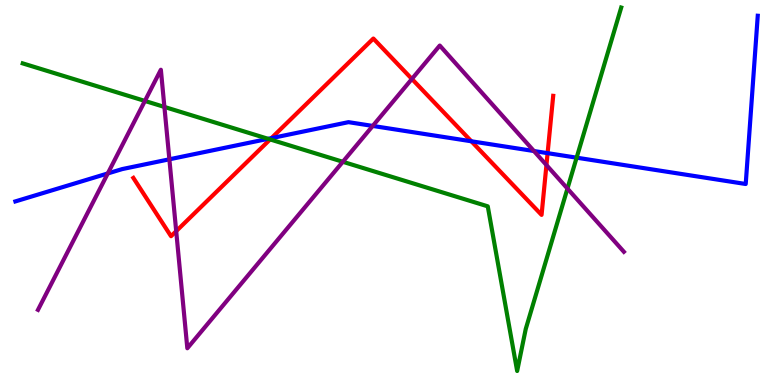[{'lines': ['blue', 'red'], 'intersections': [{'x': 3.5, 'y': 6.41}, {'x': 6.08, 'y': 6.33}, {'x': 7.07, 'y': 6.02}]}, {'lines': ['green', 'red'], 'intersections': [{'x': 3.49, 'y': 6.38}]}, {'lines': ['purple', 'red'], 'intersections': [{'x': 2.27, 'y': 4.0}, {'x': 5.31, 'y': 7.95}, {'x': 7.05, 'y': 5.71}]}, {'lines': ['blue', 'green'], 'intersections': [{'x': 3.46, 'y': 6.39}, {'x': 7.44, 'y': 5.9}]}, {'lines': ['blue', 'purple'], 'intersections': [{'x': 1.39, 'y': 5.49}, {'x': 2.19, 'y': 5.86}, {'x': 4.81, 'y': 6.73}, {'x': 6.89, 'y': 6.08}]}, {'lines': ['green', 'purple'], 'intersections': [{'x': 1.87, 'y': 7.38}, {'x': 2.12, 'y': 7.22}, {'x': 4.42, 'y': 5.8}, {'x': 7.32, 'y': 5.1}]}]